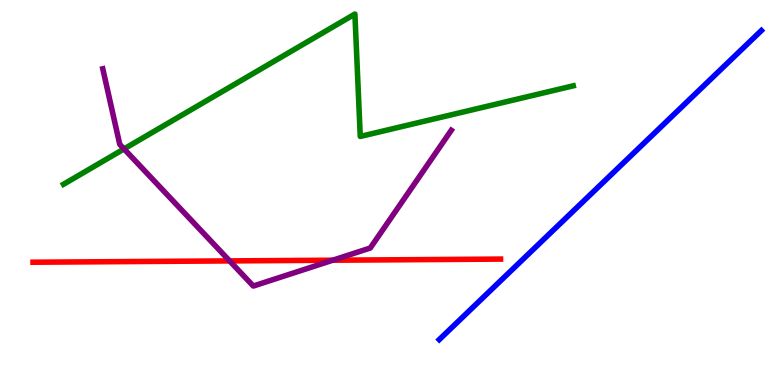[{'lines': ['blue', 'red'], 'intersections': []}, {'lines': ['green', 'red'], 'intersections': []}, {'lines': ['purple', 'red'], 'intersections': [{'x': 2.96, 'y': 3.22}, {'x': 4.29, 'y': 3.24}]}, {'lines': ['blue', 'green'], 'intersections': []}, {'lines': ['blue', 'purple'], 'intersections': []}, {'lines': ['green', 'purple'], 'intersections': [{'x': 1.6, 'y': 6.13}]}]